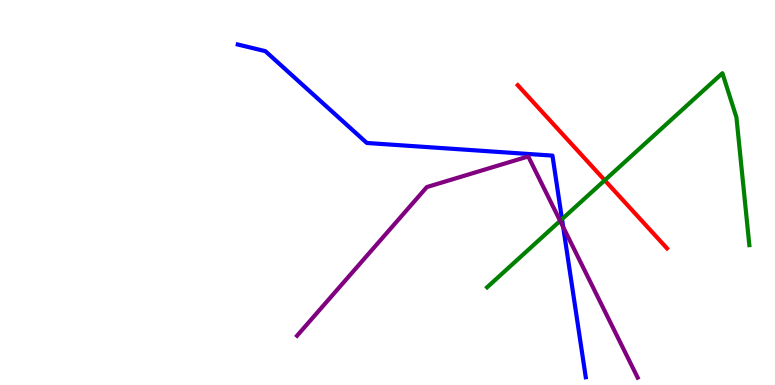[{'lines': ['blue', 'red'], 'intersections': []}, {'lines': ['green', 'red'], 'intersections': [{'x': 7.8, 'y': 5.32}]}, {'lines': ['purple', 'red'], 'intersections': []}, {'lines': ['blue', 'green'], 'intersections': [{'x': 7.25, 'y': 4.31}]}, {'lines': ['blue', 'purple'], 'intersections': [{'x': 7.27, 'y': 4.1}]}, {'lines': ['green', 'purple'], 'intersections': [{'x': 7.23, 'y': 4.26}]}]